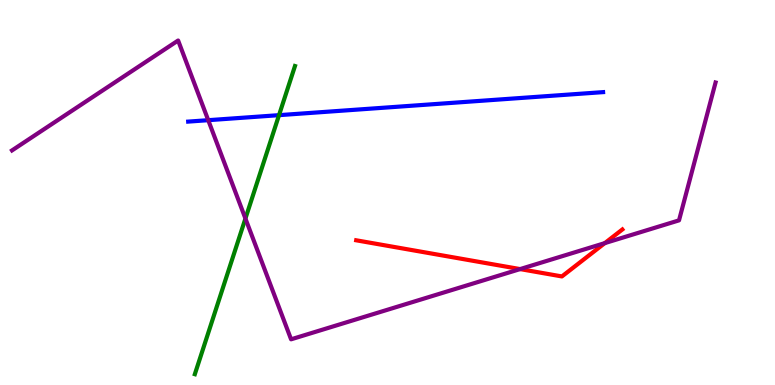[{'lines': ['blue', 'red'], 'intersections': []}, {'lines': ['green', 'red'], 'intersections': []}, {'lines': ['purple', 'red'], 'intersections': [{'x': 6.71, 'y': 3.01}, {'x': 7.8, 'y': 3.69}]}, {'lines': ['blue', 'green'], 'intersections': [{'x': 3.6, 'y': 7.01}]}, {'lines': ['blue', 'purple'], 'intersections': [{'x': 2.69, 'y': 6.88}]}, {'lines': ['green', 'purple'], 'intersections': [{'x': 3.17, 'y': 4.32}]}]